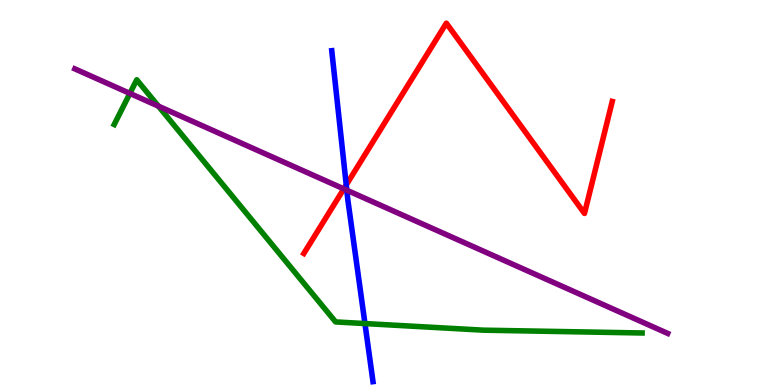[{'lines': ['blue', 'red'], 'intersections': [{'x': 4.47, 'y': 5.2}]}, {'lines': ['green', 'red'], 'intersections': []}, {'lines': ['purple', 'red'], 'intersections': [{'x': 4.44, 'y': 5.09}]}, {'lines': ['blue', 'green'], 'intersections': [{'x': 4.71, 'y': 1.6}]}, {'lines': ['blue', 'purple'], 'intersections': [{'x': 4.48, 'y': 5.06}]}, {'lines': ['green', 'purple'], 'intersections': [{'x': 1.68, 'y': 7.57}, {'x': 2.04, 'y': 7.24}]}]